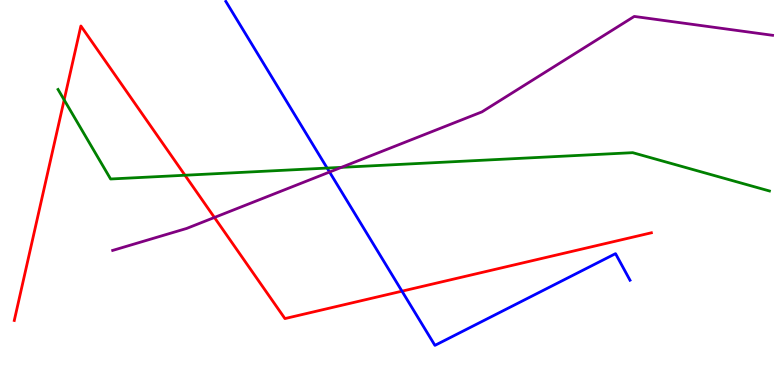[{'lines': ['blue', 'red'], 'intersections': [{'x': 5.19, 'y': 2.44}]}, {'lines': ['green', 'red'], 'intersections': [{'x': 0.828, 'y': 7.41}, {'x': 2.39, 'y': 5.45}]}, {'lines': ['purple', 'red'], 'intersections': [{'x': 2.77, 'y': 4.35}]}, {'lines': ['blue', 'green'], 'intersections': [{'x': 4.22, 'y': 5.63}]}, {'lines': ['blue', 'purple'], 'intersections': [{'x': 4.25, 'y': 5.53}]}, {'lines': ['green', 'purple'], 'intersections': [{'x': 4.41, 'y': 5.65}]}]